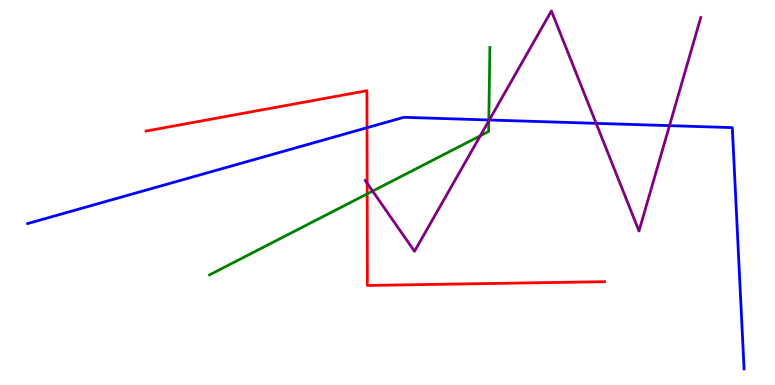[{'lines': ['blue', 'red'], 'intersections': [{'x': 4.74, 'y': 6.68}]}, {'lines': ['green', 'red'], 'intersections': [{'x': 4.74, 'y': 4.96}]}, {'lines': ['purple', 'red'], 'intersections': [{'x': 4.74, 'y': 5.24}]}, {'lines': ['blue', 'green'], 'intersections': [{'x': 6.31, 'y': 6.88}]}, {'lines': ['blue', 'purple'], 'intersections': [{'x': 6.31, 'y': 6.88}, {'x': 7.69, 'y': 6.8}, {'x': 8.64, 'y': 6.74}]}, {'lines': ['green', 'purple'], 'intersections': [{'x': 4.81, 'y': 5.04}, {'x': 6.2, 'y': 6.47}, {'x': 6.31, 'y': 6.86}]}]